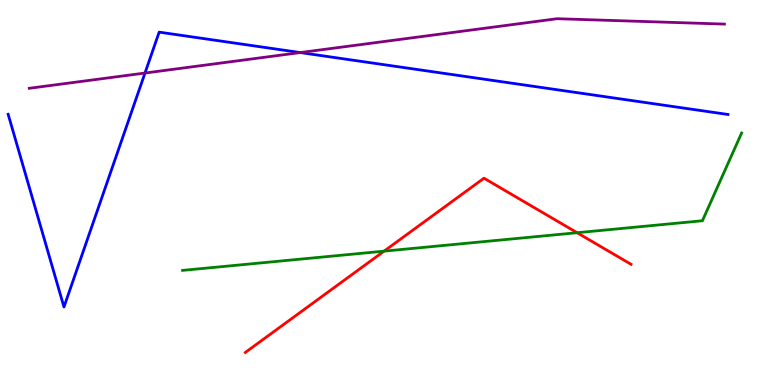[{'lines': ['blue', 'red'], 'intersections': []}, {'lines': ['green', 'red'], 'intersections': [{'x': 4.96, 'y': 3.48}, {'x': 7.45, 'y': 3.96}]}, {'lines': ['purple', 'red'], 'intersections': []}, {'lines': ['blue', 'green'], 'intersections': []}, {'lines': ['blue', 'purple'], 'intersections': [{'x': 1.87, 'y': 8.1}, {'x': 3.87, 'y': 8.63}]}, {'lines': ['green', 'purple'], 'intersections': []}]